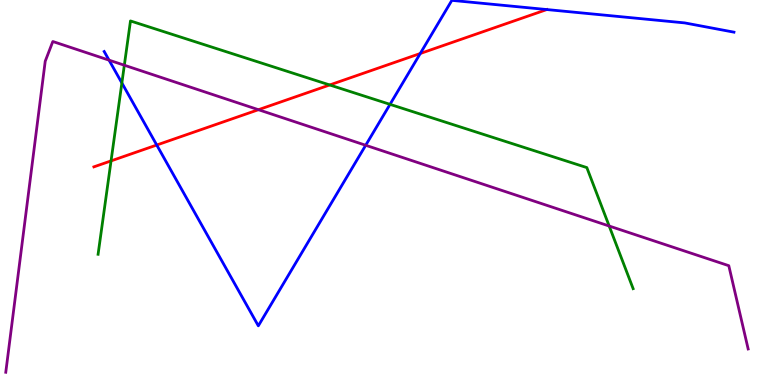[{'lines': ['blue', 'red'], 'intersections': [{'x': 2.02, 'y': 6.23}, {'x': 5.42, 'y': 8.61}, {'x': 7.06, 'y': 9.75}]}, {'lines': ['green', 'red'], 'intersections': [{'x': 1.43, 'y': 5.82}, {'x': 4.25, 'y': 7.79}]}, {'lines': ['purple', 'red'], 'intersections': [{'x': 3.33, 'y': 7.15}]}, {'lines': ['blue', 'green'], 'intersections': [{'x': 1.57, 'y': 7.85}, {'x': 5.03, 'y': 7.29}]}, {'lines': ['blue', 'purple'], 'intersections': [{'x': 1.41, 'y': 8.44}, {'x': 4.72, 'y': 6.23}]}, {'lines': ['green', 'purple'], 'intersections': [{'x': 1.6, 'y': 8.31}, {'x': 7.86, 'y': 4.13}]}]